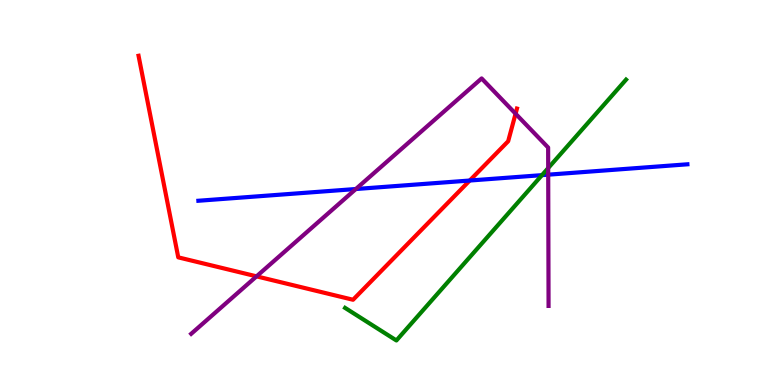[{'lines': ['blue', 'red'], 'intersections': [{'x': 6.06, 'y': 5.31}]}, {'lines': ['green', 'red'], 'intersections': []}, {'lines': ['purple', 'red'], 'intersections': [{'x': 3.31, 'y': 2.82}, {'x': 6.65, 'y': 7.05}]}, {'lines': ['blue', 'green'], 'intersections': [{'x': 6.99, 'y': 5.45}]}, {'lines': ['blue', 'purple'], 'intersections': [{'x': 4.59, 'y': 5.09}, {'x': 7.07, 'y': 5.46}]}, {'lines': ['green', 'purple'], 'intersections': [{'x': 7.07, 'y': 5.63}]}]